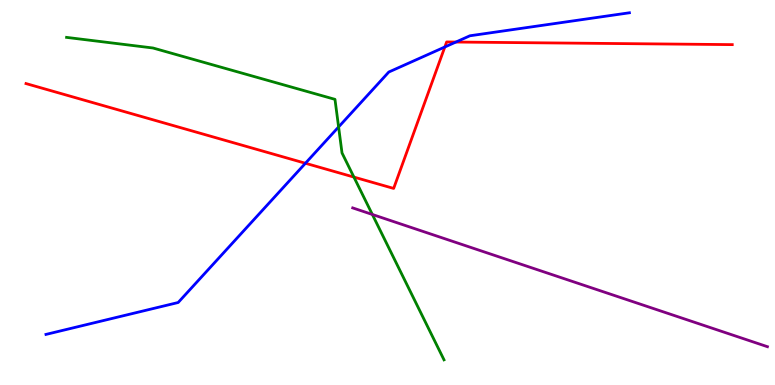[{'lines': ['blue', 'red'], 'intersections': [{'x': 3.94, 'y': 5.76}, {'x': 5.74, 'y': 8.78}, {'x': 5.88, 'y': 8.91}]}, {'lines': ['green', 'red'], 'intersections': [{'x': 4.57, 'y': 5.4}]}, {'lines': ['purple', 'red'], 'intersections': []}, {'lines': ['blue', 'green'], 'intersections': [{'x': 4.37, 'y': 6.7}]}, {'lines': ['blue', 'purple'], 'intersections': []}, {'lines': ['green', 'purple'], 'intersections': [{'x': 4.8, 'y': 4.43}]}]